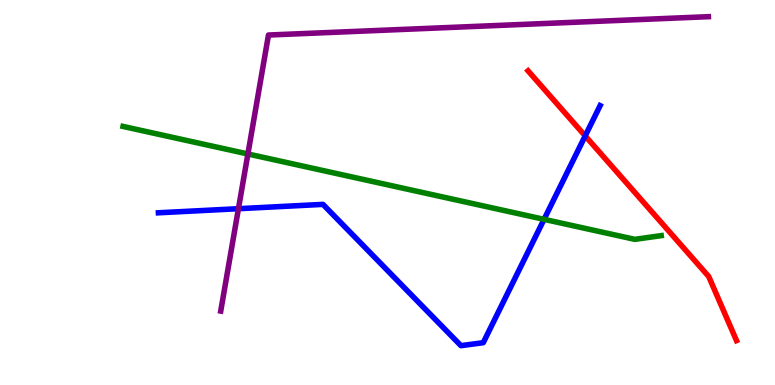[{'lines': ['blue', 'red'], 'intersections': [{'x': 7.55, 'y': 6.47}]}, {'lines': ['green', 'red'], 'intersections': []}, {'lines': ['purple', 'red'], 'intersections': []}, {'lines': ['blue', 'green'], 'intersections': [{'x': 7.02, 'y': 4.3}]}, {'lines': ['blue', 'purple'], 'intersections': [{'x': 3.08, 'y': 4.58}]}, {'lines': ['green', 'purple'], 'intersections': [{'x': 3.2, 'y': 6.0}]}]